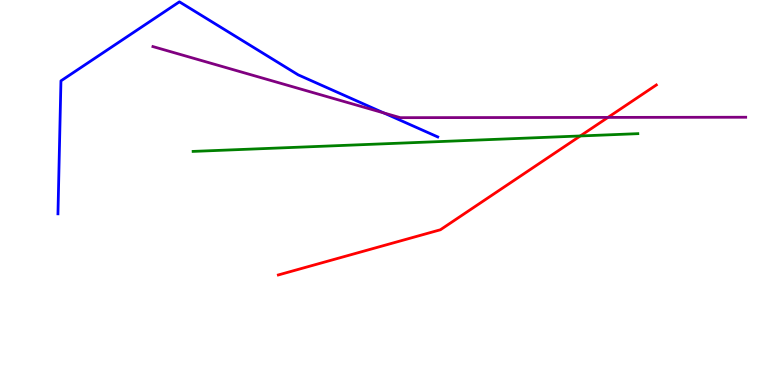[{'lines': ['blue', 'red'], 'intersections': []}, {'lines': ['green', 'red'], 'intersections': [{'x': 7.49, 'y': 6.47}]}, {'lines': ['purple', 'red'], 'intersections': [{'x': 7.84, 'y': 6.95}]}, {'lines': ['blue', 'green'], 'intersections': []}, {'lines': ['blue', 'purple'], 'intersections': [{'x': 4.95, 'y': 7.07}]}, {'lines': ['green', 'purple'], 'intersections': []}]